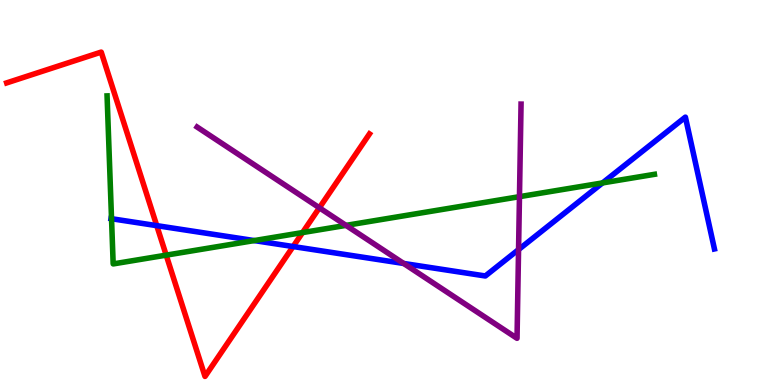[{'lines': ['blue', 'red'], 'intersections': [{'x': 2.02, 'y': 4.14}, {'x': 3.78, 'y': 3.6}]}, {'lines': ['green', 'red'], 'intersections': [{'x': 2.14, 'y': 3.37}, {'x': 3.9, 'y': 3.96}]}, {'lines': ['purple', 'red'], 'intersections': [{'x': 4.12, 'y': 4.6}]}, {'lines': ['blue', 'green'], 'intersections': [{'x': 1.44, 'y': 4.32}, {'x': 3.28, 'y': 3.75}, {'x': 7.77, 'y': 5.25}]}, {'lines': ['blue', 'purple'], 'intersections': [{'x': 5.21, 'y': 3.16}, {'x': 6.69, 'y': 3.52}]}, {'lines': ['green', 'purple'], 'intersections': [{'x': 4.46, 'y': 4.15}, {'x': 6.7, 'y': 4.89}]}]